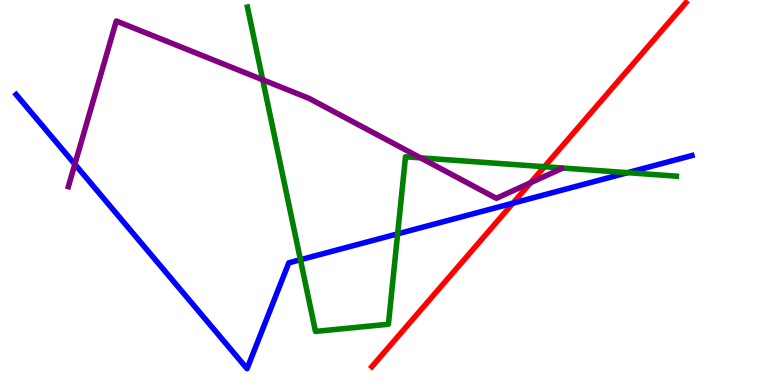[{'lines': ['blue', 'red'], 'intersections': [{'x': 6.62, 'y': 4.72}]}, {'lines': ['green', 'red'], 'intersections': [{'x': 7.02, 'y': 5.67}]}, {'lines': ['purple', 'red'], 'intersections': [{'x': 6.85, 'y': 5.25}]}, {'lines': ['blue', 'green'], 'intersections': [{'x': 3.88, 'y': 3.25}, {'x': 5.13, 'y': 3.93}, {'x': 8.1, 'y': 5.51}]}, {'lines': ['blue', 'purple'], 'intersections': [{'x': 0.966, 'y': 5.73}]}, {'lines': ['green', 'purple'], 'intersections': [{'x': 3.39, 'y': 7.93}, {'x': 5.43, 'y': 5.9}]}]